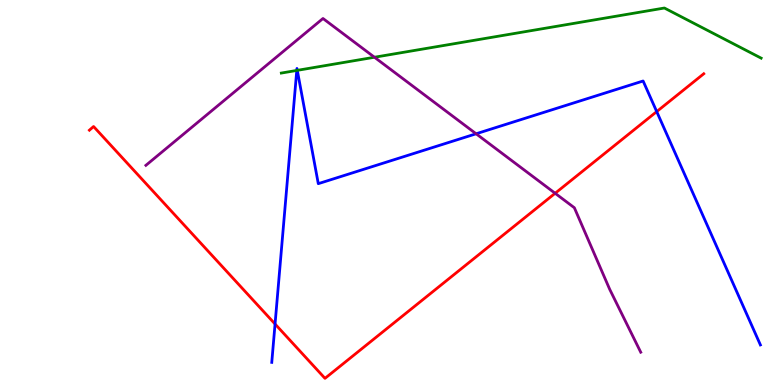[{'lines': ['blue', 'red'], 'intersections': [{'x': 3.55, 'y': 1.58}, {'x': 8.47, 'y': 7.1}]}, {'lines': ['green', 'red'], 'intersections': []}, {'lines': ['purple', 'red'], 'intersections': [{'x': 7.16, 'y': 4.98}]}, {'lines': ['blue', 'green'], 'intersections': [{'x': 3.83, 'y': 8.17}, {'x': 3.84, 'y': 8.17}]}, {'lines': ['blue', 'purple'], 'intersections': [{'x': 6.14, 'y': 6.53}]}, {'lines': ['green', 'purple'], 'intersections': [{'x': 4.83, 'y': 8.51}]}]